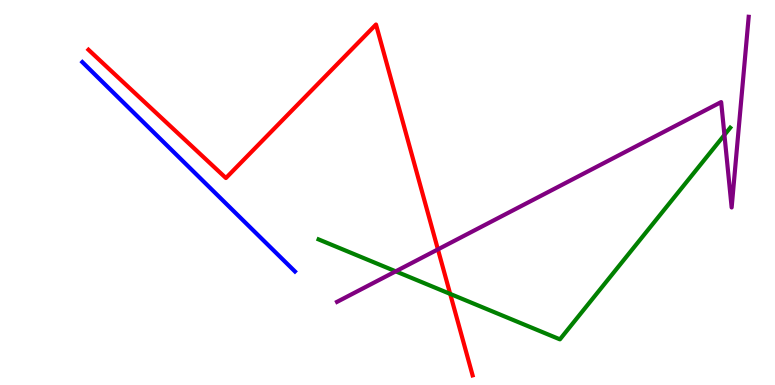[{'lines': ['blue', 'red'], 'intersections': []}, {'lines': ['green', 'red'], 'intersections': [{'x': 5.81, 'y': 2.37}]}, {'lines': ['purple', 'red'], 'intersections': [{'x': 5.65, 'y': 3.52}]}, {'lines': ['blue', 'green'], 'intersections': []}, {'lines': ['blue', 'purple'], 'intersections': []}, {'lines': ['green', 'purple'], 'intersections': [{'x': 5.11, 'y': 2.95}, {'x': 9.35, 'y': 6.5}]}]